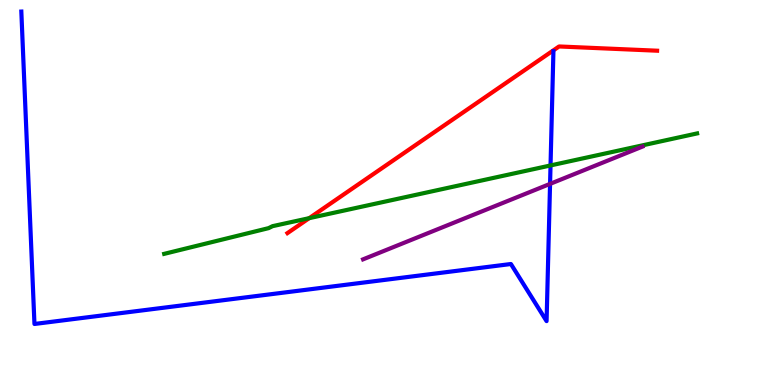[{'lines': ['blue', 'red'], 'intersections': []}, {'lines': ['green', 'red'], 'intersections': [{'x': 3.99, 'y': 4.33}]}, {'lines': ['purple', 'red'], 'intersections': []}, {'lines': ['blue', 'green'], 'intersections': [{'x': 7.1, 'y': 5.7}]}, {'lines': ['blue', 'purple'], 'intersections': [{'x': 7.1, 'y': 5.22}]}, {'lines': ['green', 'purple'], 'intersections': []}]